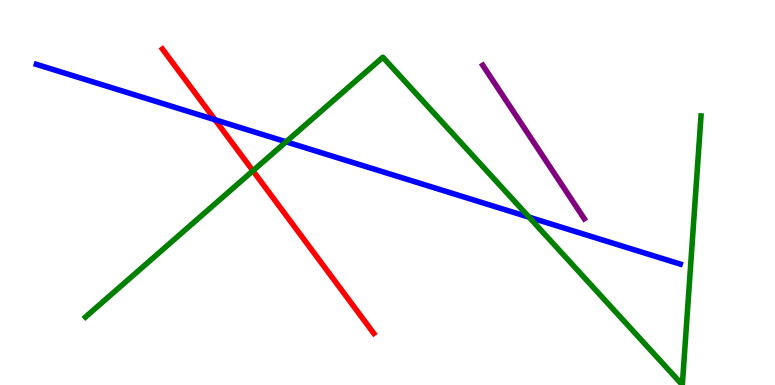[{'lines': ['blue', 'red'], 'intersections': [{'x': 2.77, 'y': 6.89}]}, {'lines': ['green', 'red'], 'intersections': [{'x': 3.26, 'y': 5.56}]}, {'lines': ['purple', 'red'], 'intersections': []}, {'lines': ['blue', 'green'], 'intersections': [{'x': 3.69, 'y': 6.32}, {'x': 6.83, 'y': 4.36}]}, {'lines': ['blue', 'purple'], 'intersections': []}, {'lines': ['green', 'purple'], 'intersections': []}]